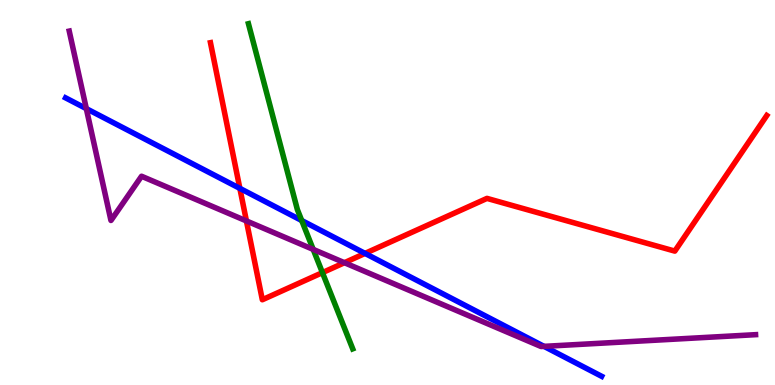[{'lines': ['blue', 'red'], 'intersections': [{'x': 3.09, 'y': 5.11}, {'x': 4.71, 'y': 3.42}]}, {'lines': ['green', 'red'], 'intersections': [{'x': 4.16, 'y': 2.92}]}, {'lines': ['purple', 'red'], 'intersections': [{'x': 3.18, 'y': 4.26}, {'x': 4.44, 'y': 3.18}]}, {'lines': ['blue', 'green'], 'intersections': [{'x': 3.89, 'y': 4.27}]}, {'lines': ['blue', 'purple'], 'intersections': [{'x': 1.11, 'y': 7.18}, {'x': 7.02, 'y': 1.0}]}, {'lines': ['green', 'purple'], 'intersections': [{'x': 4.04, 'y': 3.52}]}]